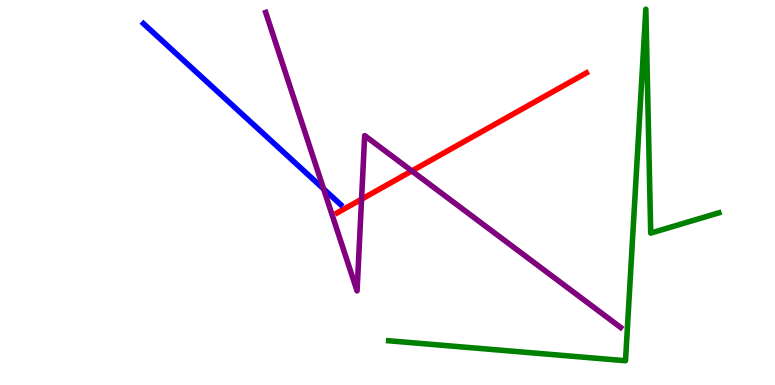[{'lines': ['blue', 'red'], 'intersections': []}, {'lines': ['green', 'red'], 'intersections': []}, {'lines': ['purple', 'red'], 'intersections': [{'x': 4.67, 'y': 4.83}, {'x': 5.31, 'y': 5.56}]}, {'lines': ['blue', 'green'], 'intersections': []}, {'lines': ['blue', 'purple'], 'intersections': [{'x': 4.18, 'y': 5.09}]}, {'lines': ['green', 'purple'], 'intersections': []}]